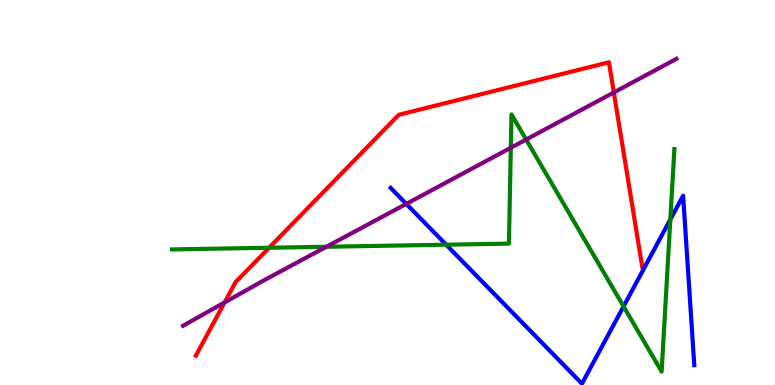[{'lines': ['blue', 'red'], 'intersections': []}, {'lines': ['green', 'red'], 'intersections': [{'x': 3.47, 'y': 3.56}]}, {'lines': ['purple', 'red'], 'intersections': [{'x': 2.9, 'y': 2.14}, {'x': 7.92, 'y': 7.6}]}, {'lines': ['blue', 'green'], 'intersections': [{'x': 5.76, 'y': 3.64}, {'x': 8.05, 'y': 2.04}, {'x': 8.65, 'y': 4.3}]}, {'lines': ['blue', 'purple'], 'intersections': [{'x': 5.24, 'y': 4.7}]}, {'lines': ['green', 'purple'], 'intersections': [{'x': 4.21, 'y': 3.59}, {'x': 6.59, 'y': 6.16}, {'x': 6.79, 'y': 6.38}]}]